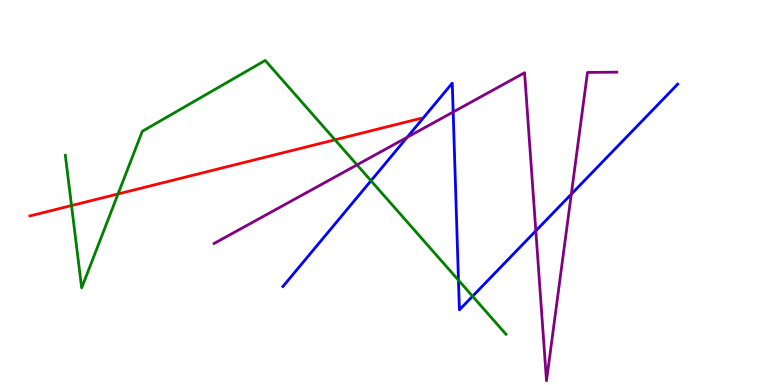[{'lines': ['blue', 'red'], 'intersections': []}, {'lines': ['green', 'red'], 'intersections': [{'x': 0.923, 'y': 4.66}, {'x': 1.52, 'y': 4.96}, {'x': 4.32, 'y': 6.37}]}, {'lines': ['purple', 'red'], 'intersections': []}, {'lines': ['blue', 'green'], 'intersections': [{'x': 4.79, 'y': 5.31}, {'x': 5.92, 'y': 2.72}, {'x': 6.1, 'y': 2.31}]}, {'lines': ['blue', 'purple'], 'intersections': [{'x': 5.25, 'y': 6.43}, {'x': 5.85, 'y': 7.09}, {'x': 6.91, 'y': 4.0}, {'x': 7.37, 'y': 4.96}]}, {'lines': ['green', 'purple'], 'intersections': [{'x': 4.61, 'y': 5.72}]}]